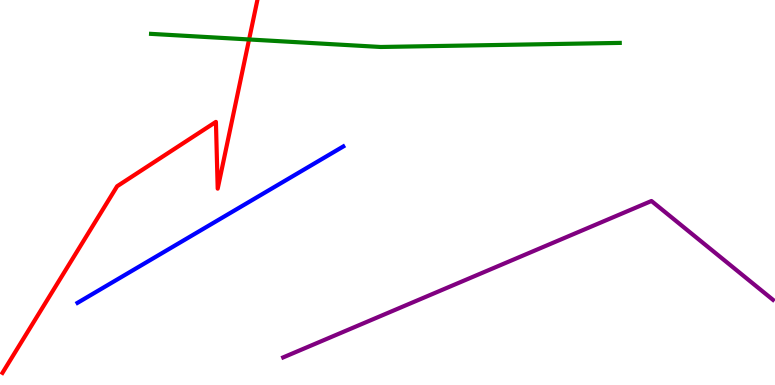[{'lines': ['blue', 'red'], 'intersections': []}, {'lines': ['green', 'red'], 'intersections': [{'x': 3.21, 'y': 8.97}]}, {'lines': ['purple', 'red'], 'intersections': []}, {'lines': ['blue', 'green'], 'intersections': []}, {'lines': ['blue', 'purple'], 'intersections': []}, {'lines': ['green', 'purple'], 'intersections': []}]